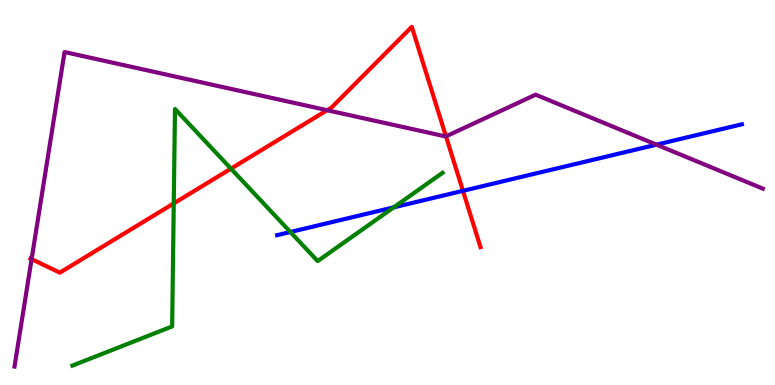[{'lines': ['blue', 'red'], 'intersections': [{'x': 5.97, 'y': 5.04}]}, {'lines': ['green', 'red'], 'intersections': [{'x': 2.24, 'y': 4.72}, {'x': 2.98, 'y': 5.62}]}, {'lines': ['purple', 'red'], 'intersections': [{'x': 0.408, 'y': 3.27}, {'x': 4.22, 'y': 7.14}, {'x': 5.75, 'y': 6.46}]}, {'lines': ['blue', 'green'], 'intersections': [{'x': 3.75, 'y': 3.97}, {'x': 5.08, 'y': 4.61}]}, {'lines': ['blue', 'purple'], 'intersections': [{'x': 8.47, 'y': 6.24}]}, {'lines': ['green', 'purple'], 'intersections': []}]